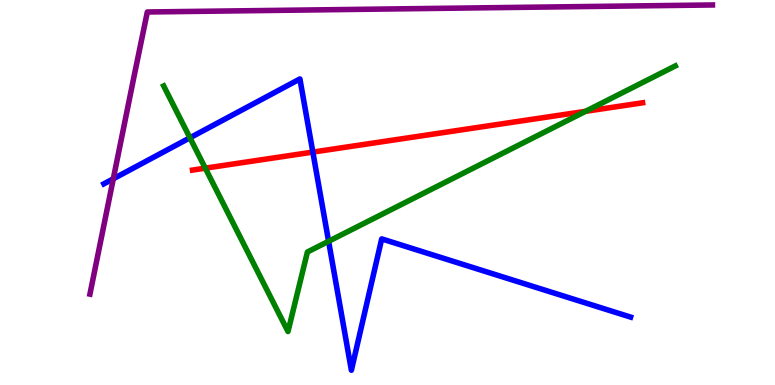[{'lines': ['blue', 'red'], 'intersections': [{'x': 4.04, 'y': 6.05}]}, {'lines': ['green', 'red'], 'intersections': [{'x': 2.65, 'y': 5.63}, {'x': 7.56, 'y': 7.11}]}, {'lines': ['purple', 'red'], 'intersections': []}, {'lines': ['blue', 'green'], 'intersections': [{'x': 2.45, 'y': 6.42}, {'x': 4.24, 'y': 3.73}]}, {'lines': ['blue', 'purple'], 'intersections': [{'x': 1.46, 'y': 5.36}]}, {'lines': ['green', 'purple'], 'intersections': []}]